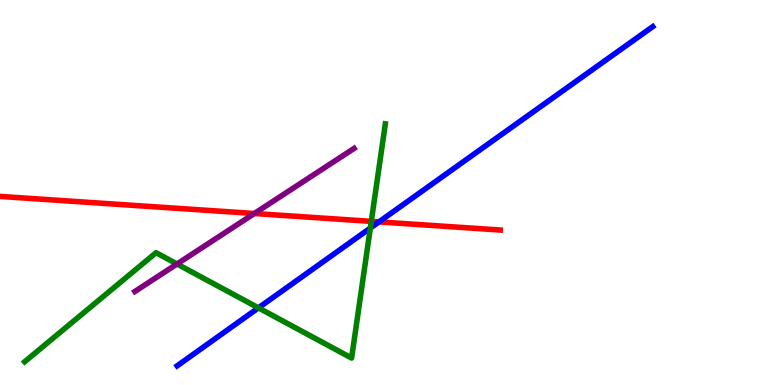[{'lines': ['blue', 'red'], 'intersections': [{'x': 4.89, 'y': 4.24}]}, {'lines': ['green', 'red'], 'intersections': [{'x': 4.79, 'y': 4.25}]}, {'lines': ['purple', 'red'], 'intersections': [{'x': 3.28, 'y': 4.45}]}, {'lines': ['blue', 'green'], 'intersections': [{'x': 3.33, 'y': 2.0}, {'x': 4.78, 'y': 4.08}]}, {'lines': ['blue', 'purple'], 'intersections': []}, {'lines': ['green', 'purple'], 'intersections': [{'x': 2.28, 'y': 3.14}]}]